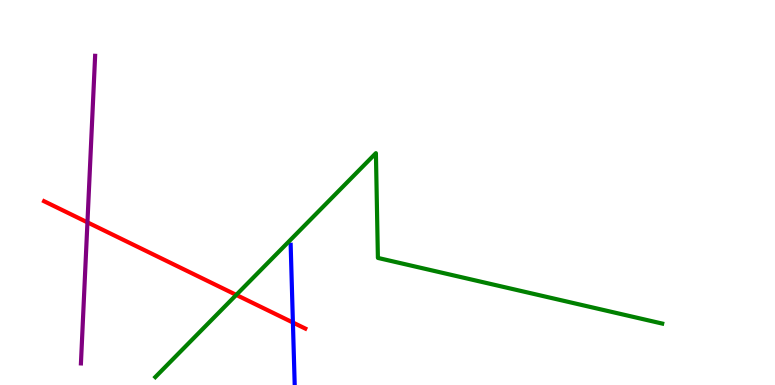[{'lines': ['blue', 'red'], 'intersections': [{'x': 3.78, 'y': 1.62}]}, {'lines': ['green', 'red'], 'intersections': [{'x': 3.05, 'y': 2.34}]}, {'lines': ['purple', 'red'], 'intersections': [{'x': 1.13, 'y': 4.22}]}, {'lines': ['blue', 'green'], 'intersections': []}, {'lines': ['blue', 'purple'], 'intersections': []}, {'lines': ['green', 'purple'], 'intersections': []}]